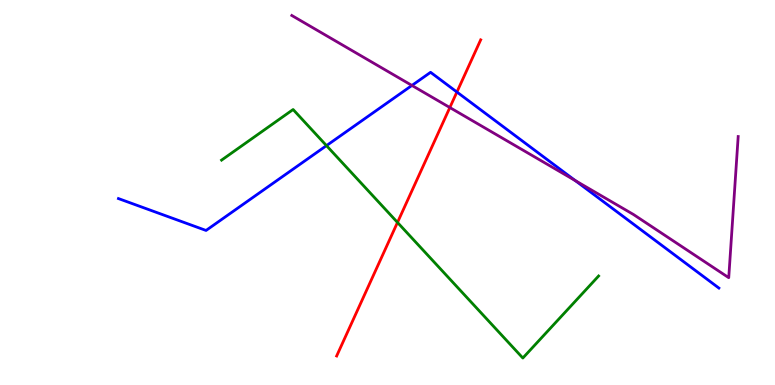[{'lines': ['blue', 'red'], 'intersections': [{'x': 5.9, 'y': 7.61}]}, {'lines': ['green', 'red'], 'intersections': [{'x': 5.13, 'y': 4.22}]}, {'lines': ['purple', 'red'], 'intersections': [{'x': 5.8, 'y': 7.21}]}, {'lines': ['blue', 'green'], 'intersections': [{'x': 4.21, 'y': 6.22}]}, {'lines': ['blue', 'purple'], 'intersections': [{'x': 5.32, 'y': 7.78}, {'x': 7.42, 'y': 5.31}]}, {'lines': ['green', 'purple'], 'intersections': []}]